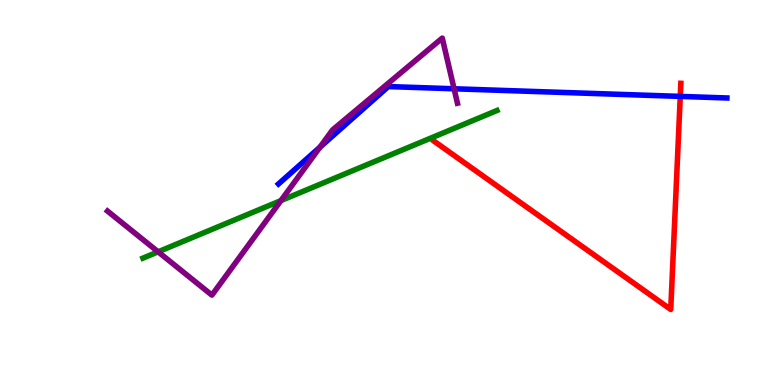[{'lines': ['blue', 'red'], 'intersections': [{'x': 8.78, 'y': 7.5}]}, {'lines': ['green', 'red'], 'intersections': []}, {'lines': ['purple', 'red'], 'intersections': []}, {'lines': ['blue', 'green'], 'intersections': []}, {'lines': ['blue', 'purple'], 'intersections': [{'x': 4.13, 'y': 6.18}, {'x': 5.86, 'y': 7.69}]}, {'lines': ['green', 'purple'], 'intersections': [{'x': 2.04, 'y': 3.46}, {'x': 3.63, 'y': 4.79}]}]